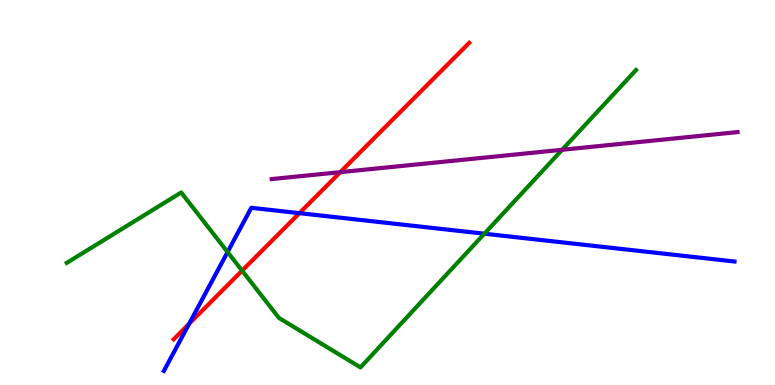[{'lines': ['blue', 'red'], 'intersections': [{'x': 2.44, 'y': 1.59}, {'x': 3.86, 'y': 4.46}]}, {'lines': ['green', 'red'], 'intersections': [{'x': 3.12, 'y': 2.97}]}, {'lines': ['purple', 'red'], 'intersections': [{'x': 4.39, 'y': 5.53}]}, {'lines': ['blue', 'green'], 'intersections': [{'x': 2.94, 'y': 3.45}, {'x': 6.25, 'y': 3.93}]}, {'lines': ['blue', 'purple'], 'intersections': []}, {'lines': ['green', 'purple'], 'intersections': [{'x': 7.25, 'y': 6.11}]}]